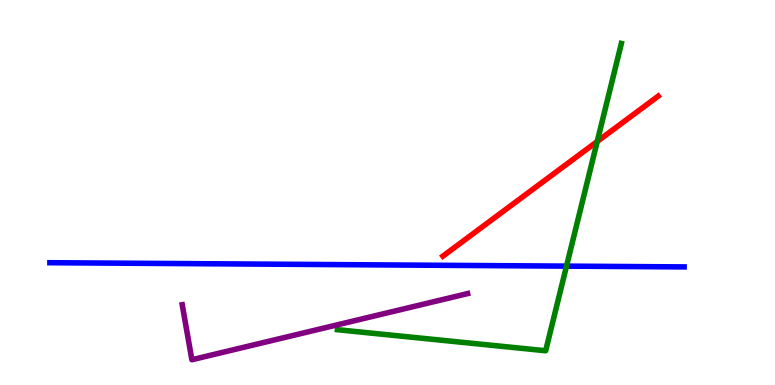[{'lines': ['blue', 'red'], 'intersections': []}, {'lines': ['green', 'red'], 'intersections': [{'x': 7.71, 'y': 6.33}]}, {'lines': ['purple', 'red'], 'intersections': []}, {'lines': ['blue', 'green'], 'intersections': [{'x': 7.31, 'y': 3.09}]}, {'lines': ['blue', 'purple'], 'intersections': []}, {'lines': ['green', 'purple'], 'intersections': []}]